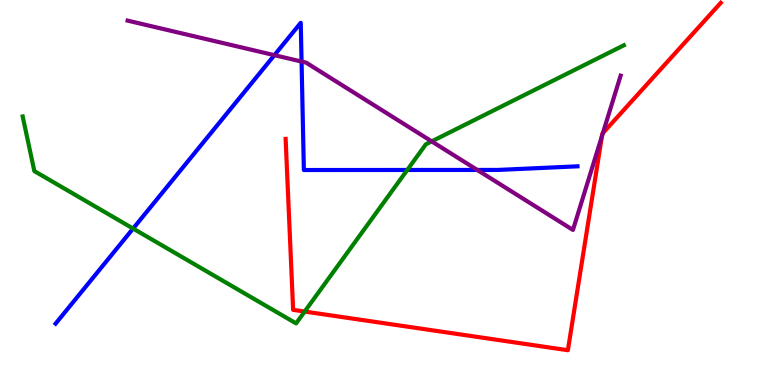[{'lines': ['blue', 'red'], 'intersections': []}, {'lines': ['green', 'red'], 'intersections': [{'x': 3.93, 'y': 1.91}]}, {'lines': ['purple', 'red'], 'intersections': [{'x': 7.77, 'y': 6.47}, {'x': 7.78, 'y': 6.54}]}, {'lines': ['blue', 'green'], 'intersections': [{'x': 1.72, 'y': 4.06}, {'x': 5.25, 'y': 5.59}]}, {'lines': ['blue', 'purple'], 'intersections': [{'x': 3.54, 'y': 8.57}, {'x': 3.89, 'y': 8.4}, {'x': 6.16, 'y': 5.59}]}, {'lines': ['green', 'purple'], 'intersections': [{'x': 5.57, 'y': 6.33}]}]